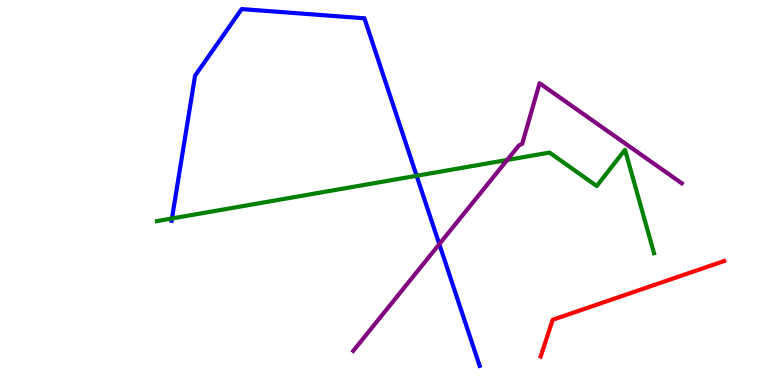[{'lines': ['blue', 'red'], 'intersections': []}, {'lines': ['green', 'red'], 'intersections': []}, {'lines': ['purple', 'red'], 'intersections': []}, {'lines': ['blue', 'green'], 'intersections': [{'x': 2.22, 'y': 4.33}, {'x': 5.38, 'y': 5.43}]}, {'lines': ['blue', 'purple'], 'intersections': [{'x': 5.67, 'y': 3.66}]}, {'lines': ['green', 'purple'], 'intersections': [{'x': 6.54, 'y': 5.84}]}]